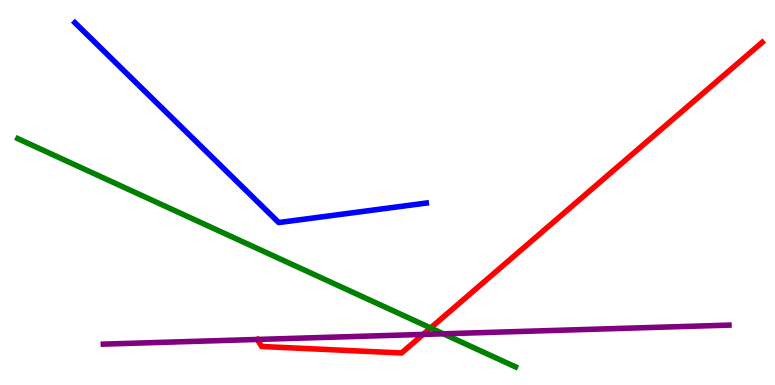[{'lines': ['blue', 'red'], 'intersections': []}, {'lines': ['green', 'red'], 'intersections': [{'x': 5.56, 'y': 1.48}]}, {'lines': ['purple', 'red'], 'intersections': [{'x': 5.46, 'y': 1.31}]}, {'lines': ['blue', 'green'], 'intersections': []}, {'lines': ['blue', 'purple'], 'intersections': []}, {'lines': ['green', 'purple'], 'intersections': [{'x': 5.72, 'y': 1.33}]}]